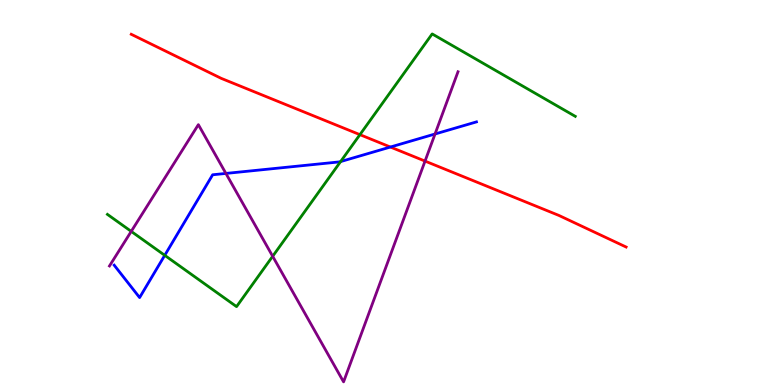[{'lines': ['blue', 'red'], 'intersections': [{'x': 5.04, 'y': 6.18}]}, {'lines': ['green', 'red'], 'intersections': [{'x': 4.64, 'y': 6.5}]}, {'lines': ['purple', 'red'], 'intersections': [{'x': 5.48, 'y': 5.82}]}, {'lines': ['blue', 'green'], 'intersections': [{'x': 2.13, 'y': 3.37}, {'x': 4.39, 'y': 5.8}]}, {'lines': ['blue', 'purple'], 'intersections': [{'x': 2.91, 'y': 5.5}, {'x': 5.61, 'y': 6.52}]}, {'lines': ['green', 'purple'], 'intersections': [{'x': 1.69, 'y': 3.99}, {'x': 3.52, 'y': 3.34}]}]